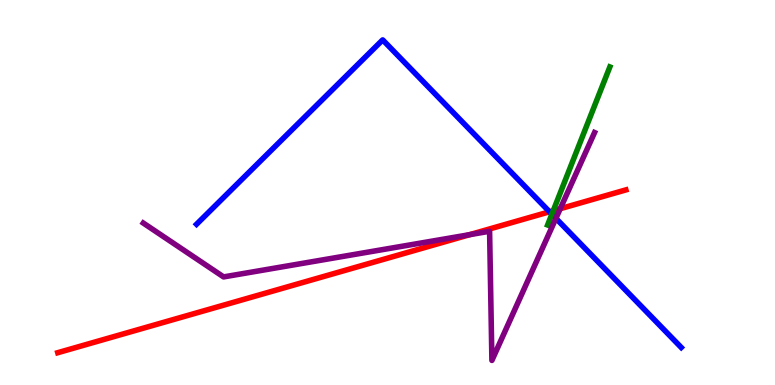[{'lines': ['blue', 'red'], 'intersections': [{'x': 7.09, 'y': 4.5}]}, {'lines': ['green', 'red'], 'intersections': [{'x': 7.14, 'y': 4.53}]}, {'lines': ['purple', 'red'], 'intersections': [{'x': 6.06, 'y': 3.9}, {'x': 7.23, 'y': 4.58}]}, {'lines': ['blue', 'green'], 'intersections': [{'x': 7.12, 'y': 4.44}]}, {'lines': ['blue', 'purple'], 'intersections': [{'x': 7.17, 'y': 4.33}]}, {'lines': ['green', 'purple'], 'intersections': []}]